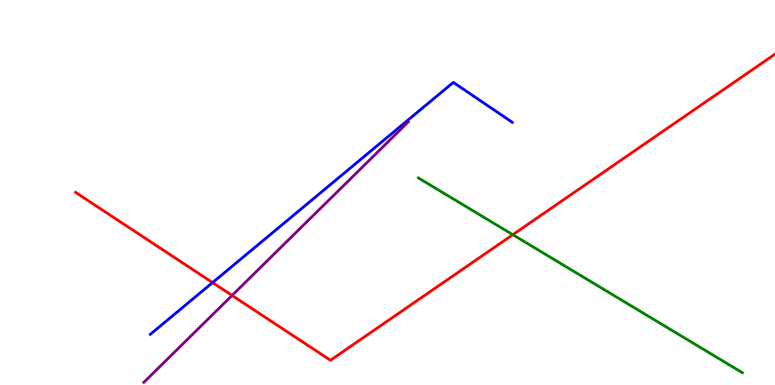[{'lines': ['blue', 'red'], 'intersections': [{'x': 2.74, 'y': 2.66}]}, {'lines': ['green', 'red'], 'intersections': [{'x': 6.62, 'y': 3.9}]}, {'lines': ['purple', 'red'], 'intersections': [{'x': 2.99, 'y': 2.33}]}, {'lines': ['blue', 'green'], 'intersections': []}, {'lines': ['blue', 'purple'], 'intersections': []}, {'lines': ['green', 'purple'], 'intersections': []}]